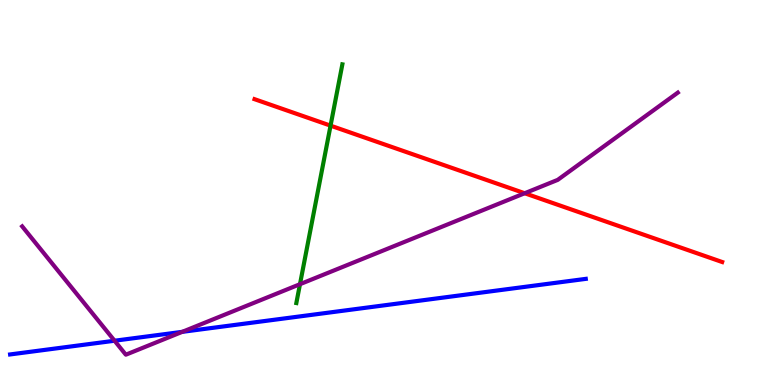[{'lines': ['blue', 'red'], 'intersections': []}, {'lines': ['green', 'red'], 'intersections': [{'x': 4.27, 'y': 6.74}]}, {'lines': ['purple', 'red'], 'intersections': [{'x': 6.77, 'y': 4.98}]}, {'lines': ['blue', 'green'], 'intersections': []}, {'lines': ['blue', 'purple'], 'intersections': [{'x': 1.48, 'y': 1.15}, {'x': 2.35, 'y': 1.38}]}, {'lines': ['green', 'purple'], 'intersections': [{'x': 3.87, 'y': 2.62}]}]